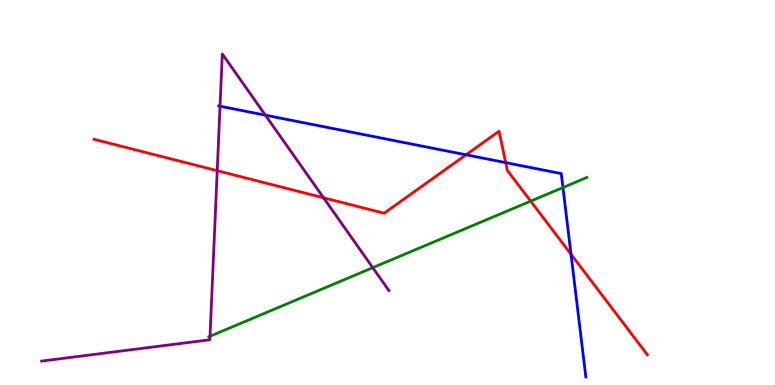[{'lines': ['blue', 'red'], 'intersections': [{'x': 6.01, 'y': 5.98}, {'x': 6.52, 'y': 5.78}, {'x': 7.37, 'y': 3.4}]}, {'lines': ['green', 'red'], 'intersections': [{'x': 6.85, 'y': 4.78}]}, {'lines': ['purple', 'red'], 'intersections': [{'x': 2.8, 'y': 5.57}, {'x': 4.17, 'y': 4.86}]}, {'lines': ['blue', 'green'], 'intersections': [{'x': 7.26, 'y': 5.13}]}, {'lines': ['blue', 'purple'], 'intersections': [{'x': 2.84, 'y': 7.24}, {'x': 3.42, 'y': 7.01}]}, {'lines': ['green', 'purple'], 'intersections': [{'x': 2.71, 'y': 1.27}, {'x': 4.81, 'y': 3.05}]}]